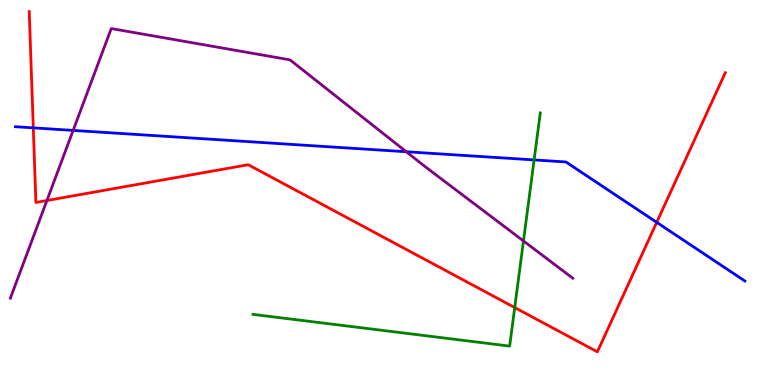[{'lines': ['blue', 'red'], 'intersections': [{'x': 0.43, 'y': 6.68}, {'x': 8.47, 'y': 4.22}]}, {'lines': ['green', 'red'], 'intersections': [{'x': 6.64, 'y': 2.01}]}, {'lines': ['purple', 'red'], 'intersections': [{'x': 0.605, 'y': 4.79}]}, {'lines': ['blue', 'green'], 'intersections': [{'x': 6.89, 'y': 5.85}]}, {'lines': ['blue', 'purple'], 'intersections': [{'x': 0.944, 'y': 6.61}, {'x': 5.24, 'y': 6.06}]}, {'lines': ['green', 'purple'], 'intersections': [{'x': 6.75, 'y': 3.74}]}]